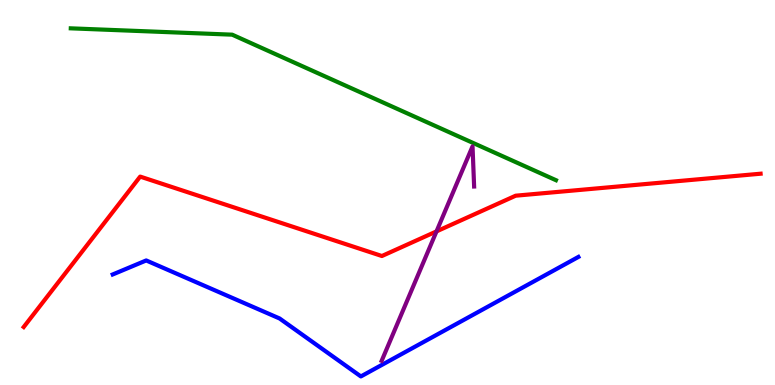[{'lines': ['blue', 'red'], 'intersections': []}, {'lines': ['green', 'red'], 'intersections': []}, {'lines': ['purple', 'red'], 'intersections': [{'x': 5.63, 'y': 3.99}]}, {'lines': ['blue', 'green'], 'intersections': []}, {'lines': ['blue', 'purple'], 'intersections': []}, {'lines': ['green', 'purple'], 'intersections': []}]